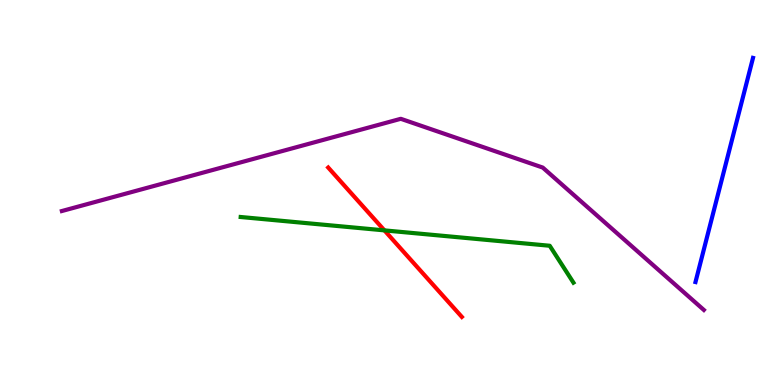[{'lines': ['blue', 'red'], 'intersections': []}, {'lines': ['green', 'red'], 'intersections': [{'x': 4.96, 'y': 4.02}]}, {'lines': ['purple', 'red'], 'intersections': []}, {'lines': ['blue', 'green'], 'intersections': []}, {'lines': ['blue', 'purple'], 'intersections': []}, {'lines': ['green', 'purple'], 'intersections': []}]